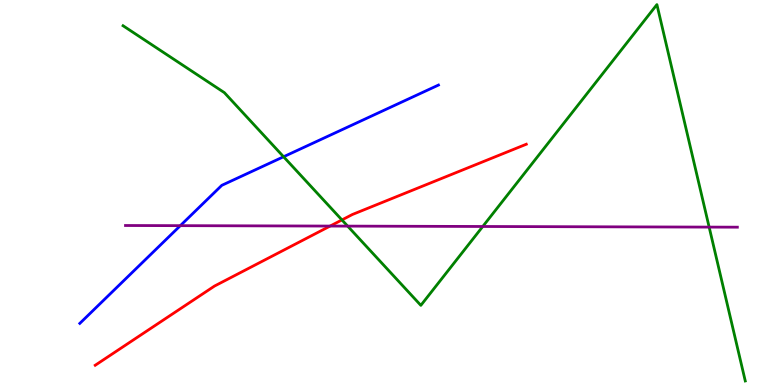[{'lines': ['blue', 'red'], 'intersections': []}, {'lines': ['green', 'red'], 'intersections': [{'x': 4.41, 'y': 4.29}]}, {'lines': ['purple', 'red'], 'intersections': [{'x': 4.26, 'y': 4.13}]}, {'lines': ['blue', 'green'], 'intersections': [{'x': 3.66, 'y': 5.93}]}, {'lines': ['blue', 'purple'], 'intersections': [{'x': 2.33, 'y': 4.14}]}, {'lines': ['green', 'purple'], 'intersections': [{'x': 4.49, 'y': 4.13}, {'x': 6.23, 'y': 4.12}, {'x': 9.15, 'y': 4.1}]}]